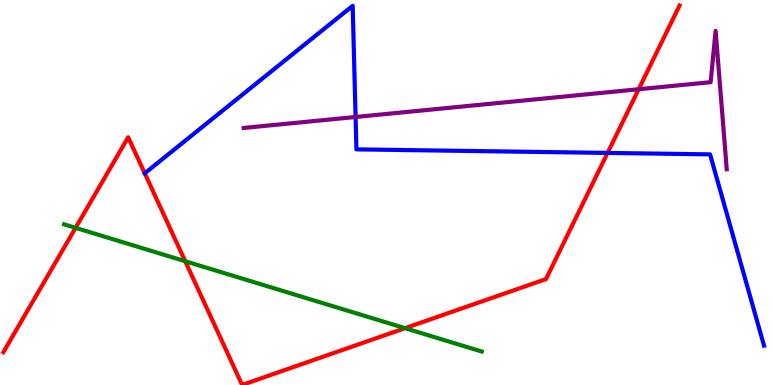[{'lines': ['blue', 'red'], 'intersections': [{'x': 1.87, 'y': 5.5}, {'x': 7.84, 'y': 6.03}]}, {'lines': ['green', 'red'], 'intersections': [{'x': 0.975, 'y': 4.08}, {'x': 2.39, 'y': 3.21}, {'x': 5.23, 'y': 1.48}]}, {'lines': ['purple', 'red'], 'intersections': [{'x': 8.24, 'y': 7.68}]}, {'lines': ['blue', 'green'], 'intersections': []}, {'lines': ['blue', 'purple'], 'intersections': [{'x': 4.59, 'y': 6.96}]}, {'lines': ['green', 'purple'], 'intersections': []}]